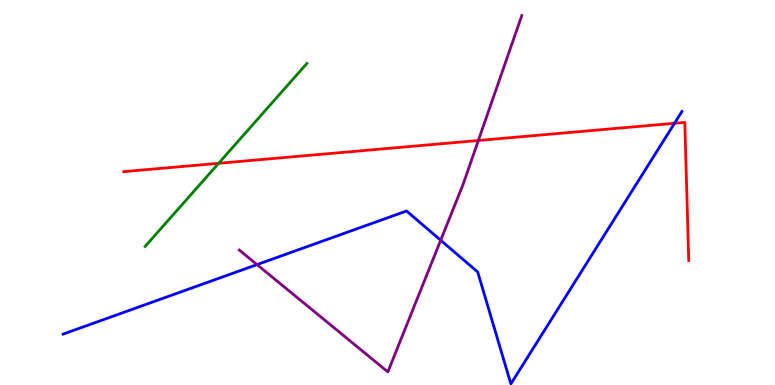[{'lines': ['blue', 'red'], 'intersections': [{'x': 8.7, 'y': 6.8}]}, {'lines': ['green', 'red'], 'intersections': [{'x': 2.82, 'y': 5.76}]}, {'lines': ['purple', 'red'], 'intersections': [{'x': 6.17, 'y': 6.35}]}, {'lines': ['blue', 'green'], 'intersections': []}, {'lines': ['blue', 'purple'], 'intersections': [{'x': 3.32, 'y': 3.13}, {'x': 5.69, 'y': 3.76}]}, {'lines': ['green', 'purple'], 'intersections': []}]